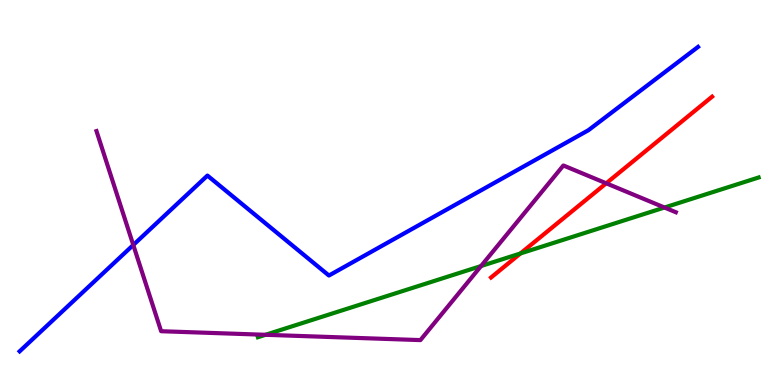[{'lines': ['blue', 'red'], 'intersections': []}, {'lines': ['green', 'red'], 'intersections': [{'x': 6.71, 'y': 3.42}]}, {'lines': ['purple', 'red'], 'intersections': [{'x': 7.82, 'y': 5.24}]}, {'lines': ['blue', 'green'], 'intersections': []}, {'lines': ['blue', 'purple'], 'intersections': [{'x': 1.72, 'y': 3.64}]}, {'lines': ['green', 'purple'], 'intersections': [{'x': 3.43, 'y': 1.3}, {'x': 6.21, 'y': 3.09}, {'x': 8.57, 'y': 4.61}]}]